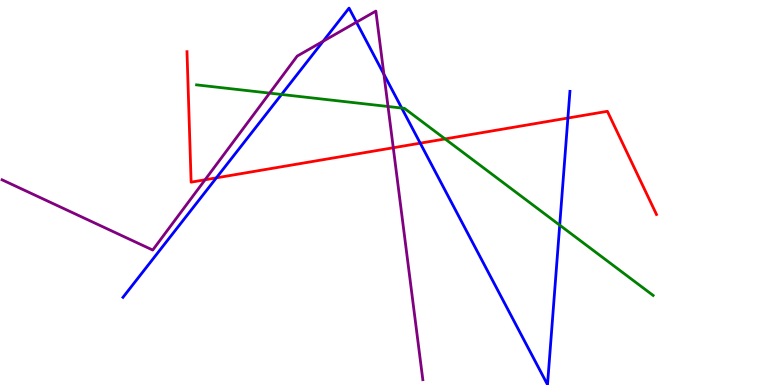[{'lines': ['blue', 'red'], 'intersections': [{'x': 2.79, 'y': 5.38}, {'x': 5.42, 'y': 6.28}, {'x': 7.33, 'y': 6.93}]}, {'lines': ['green', 'red'], 'intersections': [{'x': 5.74, 'y': 6.39}]}, {'lines': ['purple', 'red'], 'intersections': [{'x': 2.65, 'y': 5.33}, {'x': 5.07, 'y': 6.16}]}, {'lines': ['blue', 'green'], 'intersections': [{'x': 3.63, 'y': 7.55}, {'x': 5.18, 'y': 7.19}, {'x': 7.22, 'y': 4.15}]}, {'lines': ['blue', 'purple'], 'intersections': [{'x': 4.17, 'y': 8.93}, {'x': 4.6, 'y': 9.42}, {'x': 4.95, 'y': 8.07}]}, {'lines': ['green', 'purple'], 'intersections': [{'x': 3.48, 'y': 7.58}, {'x': 5.01, 'y': 7.23}]}]